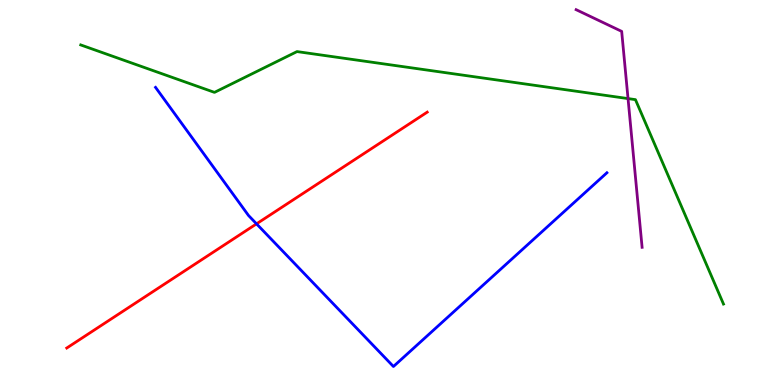[{'lines': ['blue', 'red'], 'intersections': [{'x': 3.31, 'y': 4.19}]}, {'lines': ['green', 'red'], 'intersections': []}, {'lines': ['purple', 'red'], 'intersections': []}, {'lines': ['blue', 'green'], 'intersections': []}, {'lines': ['blue', 'purple'], 'intersections': []}, {'lines': ['green', 'purple'], 'intersections': [{'x': 8.1, 'y': 7.44}]}]